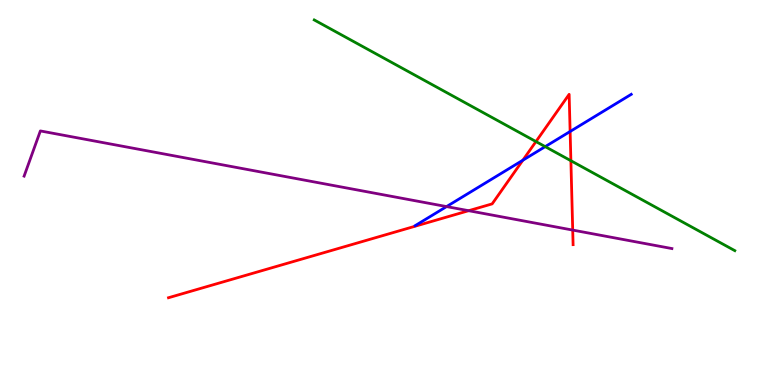[{'lines': ['blue', 'red'], 'intersections': [{'x': 6.75, 'y': 5.84}, {'x': 7.36, 'y': 6.58}]}, {'lines': ['green', 'red'], 'intersections': [{'x': 6.92, 'y': 6.32}, {'x': 7.37, 'y': 5.83}]}, {'lines': ['purple', 'red'], 'intersections': [{'x': 6.05, 'y': 4.53}, {'x': 7.39, 'y': 4.02}]}, {'lines': ['blue', 'green'], 'intersections': [{'x': 7.03, 'y': 6.19}]}, {'lines': ['blue', 'purple'], 'intersections': [{'x': 5.76, 'y': 4.63}]}, {'lines': ['green', 'purple'], 'intersections': []}]